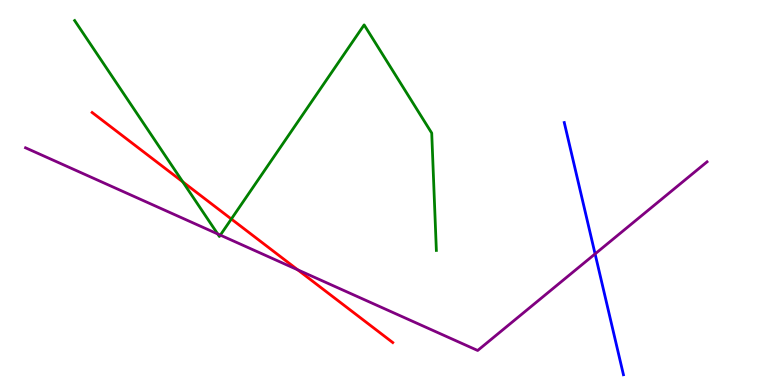[{'lines': ['blue', 'red'], 'intersections': []}, {'lines': ['green', 'red'], 'intersections': [{'x': 2.36, 'y': 5.28}, {'x': 2.99, 'y': 4.31}]}, {'lines': ['purple', 'red'], 'intersections': [{'x': 3.84, 'y': 2.99}]}, {'lines': ['blue', 'green'], 'intersections': []}, {'lines': ['blue', 'purple'], 'intersections': [{'x': 7.68, 'y': 3.41}]}, {'lines': ['green', 'purple'], 'intersections': [{'x': 2.81, 'y': 3.92}, {'x': 2.84, 'y': 3.89}]}]